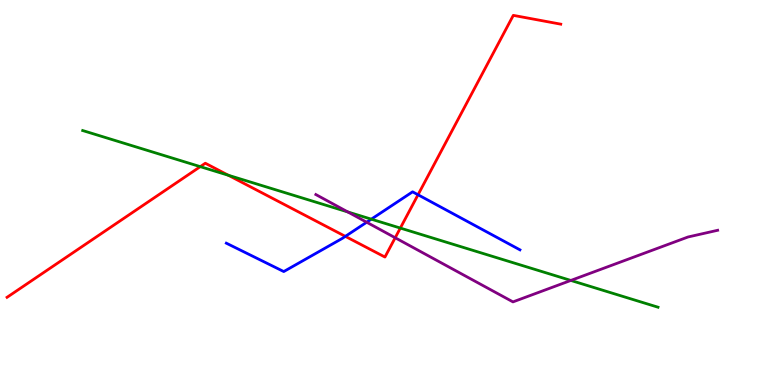[{'lines': ['blue', 'red'], 'intersections': [{'x': 4.46, 'y': 3.86}, {'x': 5.39, 'y': 4.94}]}, {'lines': ['green', 'red'], 'intersections': [{'x': 2.58, 'y': 5.67}, {'x': 2.95, 'y': 5.45}, {'x': 5.17, 'y': 4.08}]}, {'lines': ['purple', 'red'], 'intersections': [{'x': 5.1, 'y': 3.82}]}, {'lines': ['blue', 'green'], 'intersections': [{'x': 4.79, 'y': 4.31}]}, {'lines': ['blue', 'purple'], 'intersections': [{'x': 4.73, 'y': 4.23}]}, {'lines': ['green', 'purple'], 'intersections': [{'x': 4.49, 'y': 4.49}, {'x': 7.37, 'y': 2.72}]}]